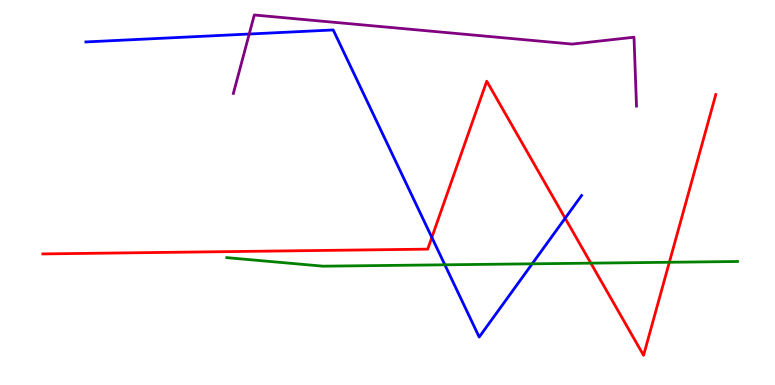[{'lines': ['blue', 'red'], 'intersections': [{'x': 5.57, 'y': 3.83}, {'x': 7.29, 'y': 4.33}]}, {'lines': ['green', 'red'], 'intersections': [{'x': 7.62, 'y': 3.16}, {'x': 8.64, 'y': 3.19}]}, {'lines': ['purple', 'red'], 'intersections': []}, {'lines': ['blue', 'green'], 'intersections': [{'x': 5.74, 'y': 3.12}, {'x': 6.87, 'y': 3.15}]}, {'lines': ['blue', 'purple'], 'intersections': [{'x': 3.22, 'y': 9.12}]}, {'lines': ['green', 'purple'], 'intersections': []}]